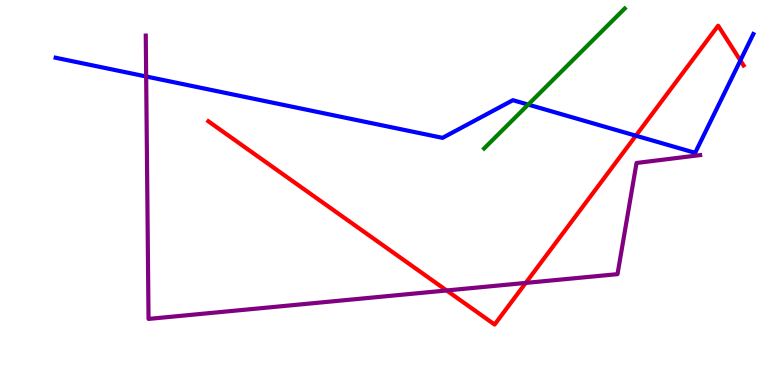[{'lines': ['blue', 'red'], 'intersections': [{'x': 8.2, 'y': 6.48}, {'x': 9.55, 'y': 8.43}]}, {'lines': ['green', 'red'], 'intersections': []}, {'lines': ['purple', 'red'], 'intersections': [{'x': 5.76, 'y': 2.46}, {'x': 6.78, 'y': 2.65}]}, {'lines': ['blue', 'green'], 'intersections': [{'x': 6.82, 'y': 7.28}]}, {'lines': ['blue', 'purple'], 'intersections': [{'x': 1.89, 'y': 8.01}]}, {'lines': ['green', 'purple'], 'intersections': []}]